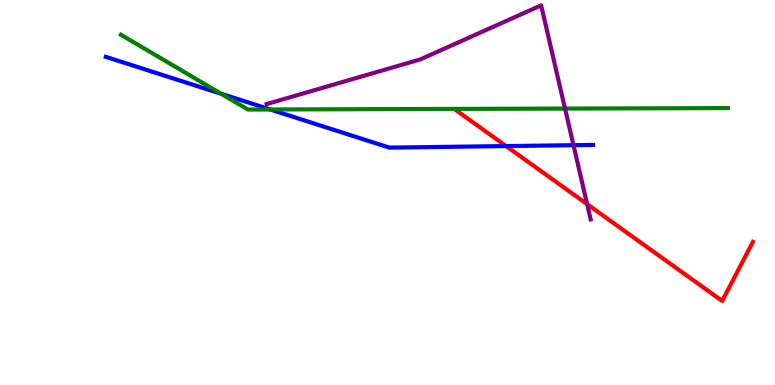[{'lines': ['blue', 'red'], 'intersections': [{'x': 6.53, 'y': 6.21}]}, {'lines': ['green', 'red'], 'intersections': []}, {'lines': ['purple', 'red'], 'intersections': [{'x': 7.58, 'y': 4.7}]}, {'lines': ['blue', 'green'], 'intersections': [{'x': 2.85, 'y': 7.56}, {'x': 3.49, 'y': 7.16}]}, {'lines': ['blue', 'purple'], 'intersections': [{'x': 7.4, 'y': 6.23}]}, {'lines': ['green', 'purple'], 'intersections': [{'x': 7.29, 'y': 7.18}]}]